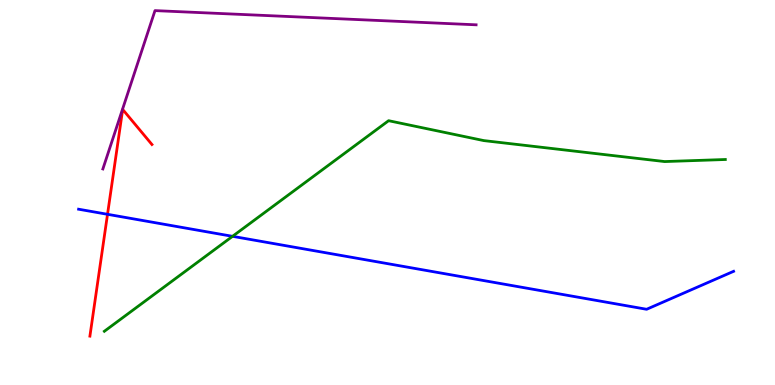[{'lines': ['blue', 'red'], 'intersections': [{'x': 1.39, 'y': 4.43}]}, {'lines': ['green', 'red'], 'intersections': []}, {'lines': ['purple', 'red'], 'intersections': []}, {'lines': ['blue', 'green'], 'intersections': [{'x': 3.0, 'y': 3.86}]}, {'lines': ['blue', 'purple'], 'intersections': []}, {'lines': ['green', 'purple'], 'intersections': []}]